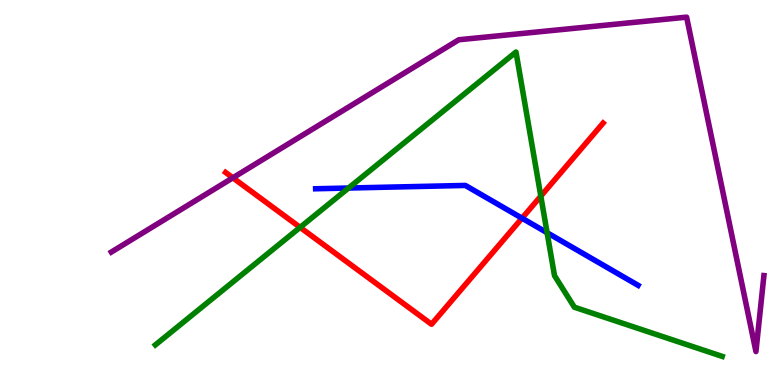[{'lines': ['blue', 'red'], 'intersections': [{'x': 6.74, 'y': 4.33}]}, {'lines': ['green', 'red'], 'intersections': [{'x': 3.87, 'y': 4.09}, {'x': 6.98, 'y': 4.91}]}, {'lines': ['purple', 'red'], 'intersections': [{'x': 3.0, 'y': 5.38}]}, {'lines': ['blue', 'green'], 'intersections': [{'x': 4.5, 'y': 5.12}, {'x': 7.06, 'y': 3.96}]}, {'lines': ['blue', 'purple'], 'intersections': []}, {'lines': ['green', 'purple'], 'intersections': []}]